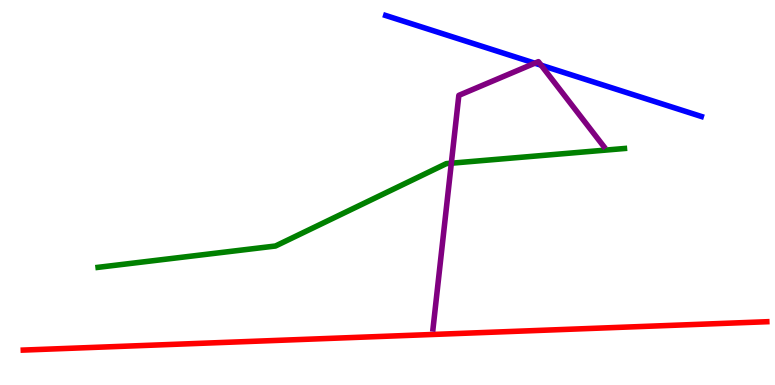[{'lines': ['blue', 'red'], 'intersections': []}, {'lines': ['green', 'red'], 'intersections': []}, {'lines': ['purple', 'red'], 'intersections': []}, {'lines': ['blue', 'green'], 'intersections': []}, {'lines': ['blue', 'purple'], 'intersections': [{'x': 6.9, 'y': 8.36}, {'x': 6.98, 'y': 8.31}]}, {'lines': ['green', 'purple'], 'intersections': [{'x': 5.82, 'y': 5.76}]}]